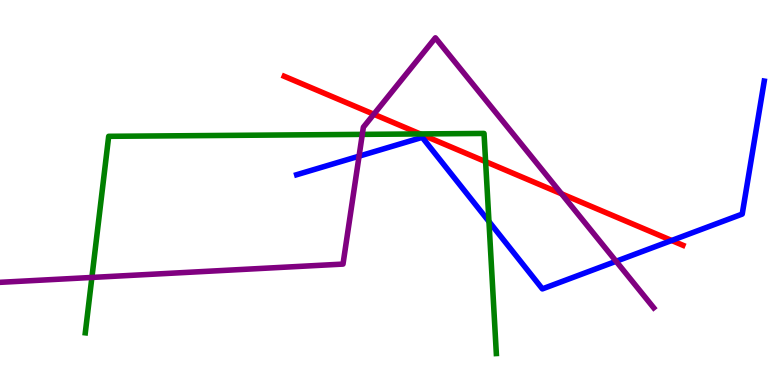[{'lines': ['blue', 'red'], 'intersections': [{'x': 8.67, 'y': 3.75}]}, {'lines': ['green', 'red'], 'intersections': [{'x': 5.42, 'y': 6.52}, {'x': 6.27, 'y': 5.8}]}, {'lines': ['purple', 'red'], 'intersections': [{'x': 4.82, 'y': 7.03}, {'x': 7.25, 'y': 4.97}]}, {'lines': ['blue', 'green'], 'intersections': [{'x': 6.31, 'y': 4.25}]}, {'lines': ['blue', 'purple'], 'intersections': [{'x': 4.63, 'y': 5.94}, {'x': 7.95, 'y': 3.21}]}, {'lines': ['green', 'purple'], 'intersections': [{'x': 1.19, 'y': 2.79}, {'x': 4.67, 'y': 6.51}]}]